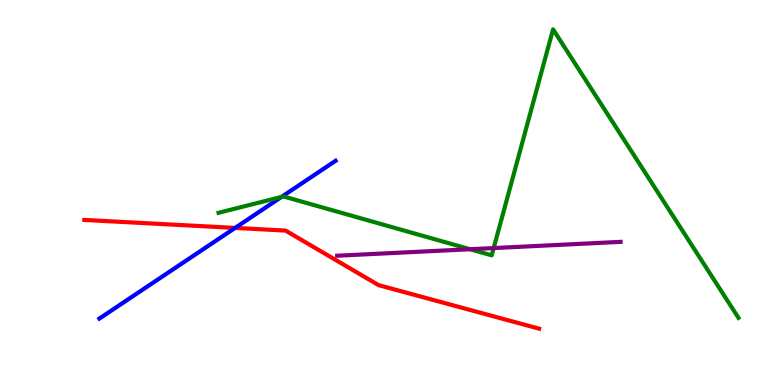[{'lines': ['blue', 'red'], 'intersections': [{'x': 3.03, 'y': 4.08}]}, {'lines': ['green', 'red'], 'intersections': []}, {'lines': ['purple', 'red'], 'intersections': []}, {'lines': ['blue', 'green'], 'intersections': [{'x': 3.63, 'y': 4.88}]}, {'lines': ['blue', 'purple'], 'intersections': []}, {'lines': ['green', 'purple'], 'intersections': [{'x': 6.07, 'y': 3.53}, {'x': 6.37, 'y': 3.56}]}]